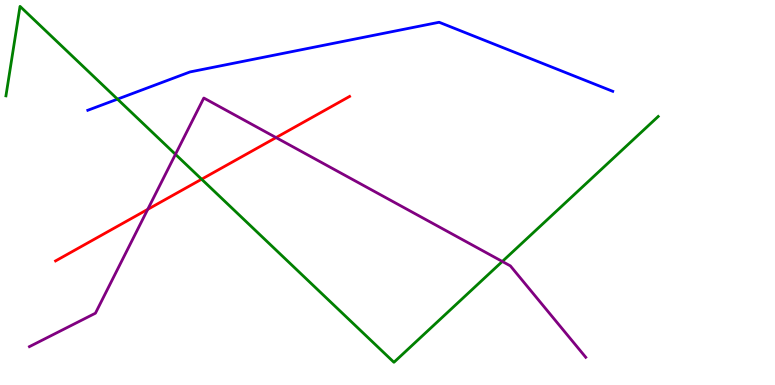[{'lines': ['blue', 'red'], 'intersections': []}, {'lines': ['green', 'red'], 'intersections': [{'x': 2.6, 'y': 5.35}]}, {'lines': ['purple', 'red'], 'intersections': [{'x': 1.91, 'y': 4.56}, {'x': 3.56, 'y': 6.43}]}, {'lines': ['blue', 'green'], 'intersections': [{'x': 1.52, 'y': 7.42}]}, {'lines': ['blue', 'purple'], 'intersections': []}, {'lines': ['green', 'purple'], 'intersections': [{'x': 2.26, 'y': 5.99}, {'x': 6.48, 'y': 3.21}]}]